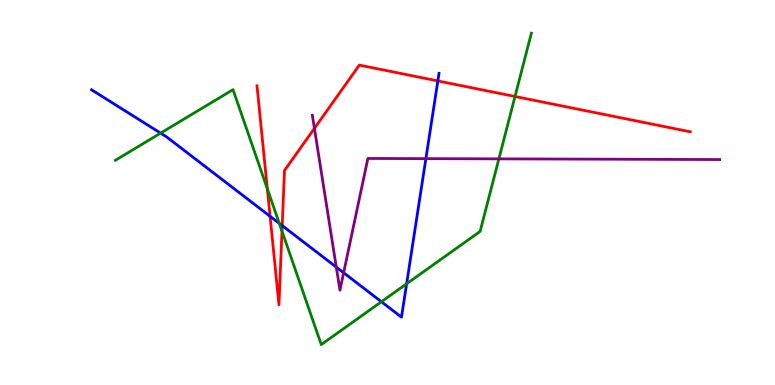[{'lines': ['blue', 'red'], 'intersections': [{'x': 3.48, 'y': 4.38}, {'x': 3.64, 'y': 4.14}, {'x': 5.65, 'y': 7.9}]}, {'lines': ['green', 'red'], 'intersections': [{'x': 3.45, 'y': 5.1}, {'x': 3.64, 'y': 4.0}, {'x': 6.65, 'y': 7.49}]}, {'lines': ['purple', 'red'], 'intersections': [{'x': 4.06, 'y': 6.67}]}, {'lines': ['blue', 'green'], 'intersections': [{'x': 2.07, 'y': 6.54}, {'x': 3.6, 'y': 4.2}, {'x': 4.92, 'y': 2.16}, {'x': 5.25, 'y': 2.63}]}, {'lines': ['blue', 'purple'], 'intersections': [{'x': 4.34, 'y': 3.06}, {'x': 4.43, 'y': 2.92}, {'x': 5.5, 'y': 5.88}]}, {'lines': ['green', 'purple'], 'intersections': [{'x': 6.44, 'y': 5.87}]}]